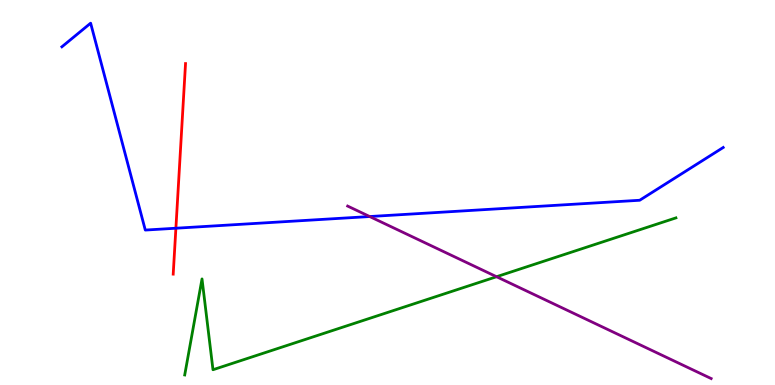[{'lines': ['blue', 'red'], 'intersections': [{'x': 2.27, 'y': 4.07}]}, {'lines': ['green', 'red'], 'intersections': []}, {'lines': ['purple', 'red'], 'intersections': []}, {'lines': ['blue', 'green'], 'intersections': []}, {'lines': ['blue', 'purple'], 'intersections': [{'x': 4.77, 'y': 4.38}]}, {'lines': ['green', 'purple'], 'intersections': [{'x': 6.41, 'y': 2.81}]}]